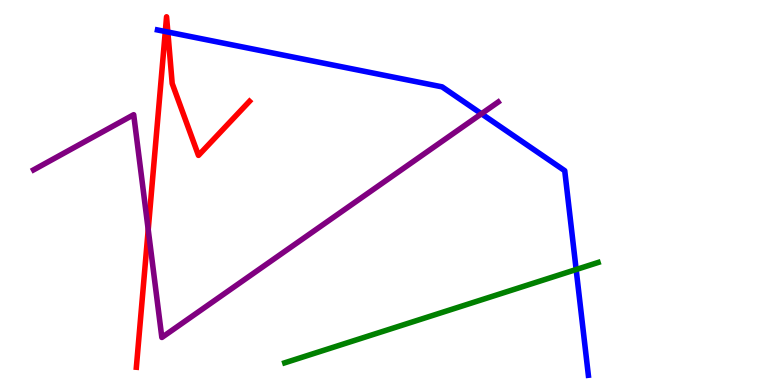[{'lines': ['blue', 'red'], 'intersections': [{'x': 2.13, 'y': 9.18}, {'x': 2.17, 'y': 9.17}]}, {'lines': ['green', 'red'], 'intersections': []}, {'lines': ['purple', 'red'], 'intersections': [{'x': 1.91, 'y': 4.03}]}, {'lines': ['blue', 'green'], 'intersections': [{'x': 7.43, 'y': 3.0}]}, {'lines': ['blue', 'purple'], 'intersections': [{'x': 6.21, 'y': 7.04}]}, {'lines': ['green', 'purple'], 'intersections': []}]